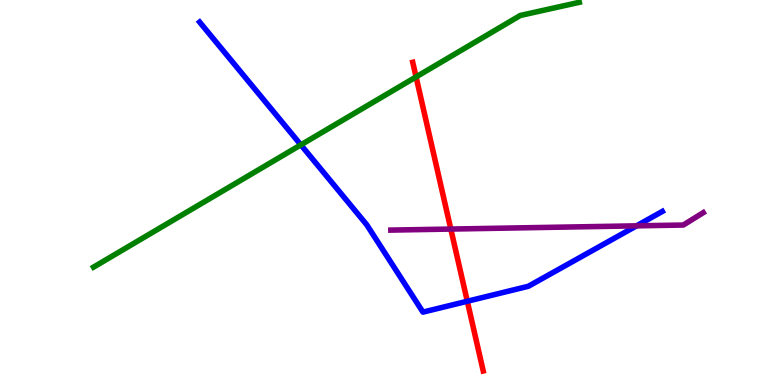[{'lines': ['blue', 'red'], 'intersections': [{'x': 6.03, 'y': 2.18}]}, {'lines': ['green', 'red'], 'intersections': [{'x': 5.37, 'y': 8.0}]}, {'lines': ['purple', 'red'], 'intersections': [{'x': 5.82, 'y': 4.05}]}, {'lines': ['blue', 'green'], 'intersections': [{'x': 3.88, 'y': 6.24}]}, {'lines': ['blue', 'purple'], 'intersections': [{'x': 8.21, 'y': 4.13}]}, {'lines': ['green', 'purple'], 'intersections': []}]